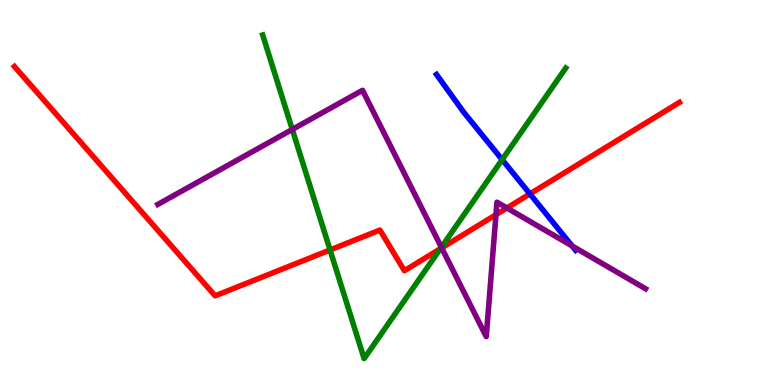[{'lines': ['blue', 'red'], 'intersections': [{'x': 6.84, 'y': 4.96}]}, {'lines': ['green', 'red'], 'intersections': [{'x': 4.26, 'y': 3.51}, {'x': 5.68, 'y': 3.54}]}, {'lines': ['purple', 'red'], 'intersections': [{'x': 5.7, 'y': 3.56}, {'x': 6.4, 'y': 4.42}, {'x': 6.54, 'y': 4.6}]}, {'lines': ['blue', 'green'], 'intersections': [{'x': 6.48, 'y': 5.85}]}, {'lines': ['blue', 'purple'], 'intersections': [{'x': 7.38, 'y': 3.61}]}, {'lines': ['green', 'purple'], 'intersections': [{'x': 3.77, 'y': 6.64}, {'x': 5.7, 'y': 3.58}]}]